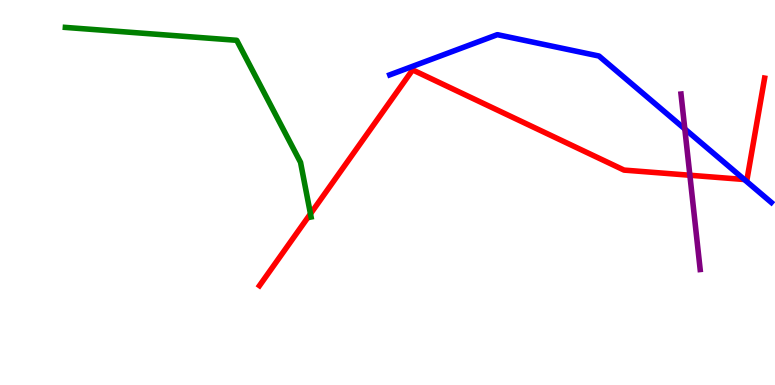[{'lines': ['blue', 'red'], 'intersections': [{'x': 9.6, 'y': 5.34}]}, {'lines': ['green', 'red'], 'intersections': [{'x': 4.01, 'y': 4.45}]}, {'lines': ['purple', 'red'], 'intersections': [{'x': 8.9, 'y': 5.45}]}, {'lines': ['blue', 'green'], 'intersections': []}, {'lines': ['blue', 'purple'], 'intersections': [{'x': 8.84, 'y': 6.65}]}, {'lines': ['green', 'purple'], 'intersections': []}]